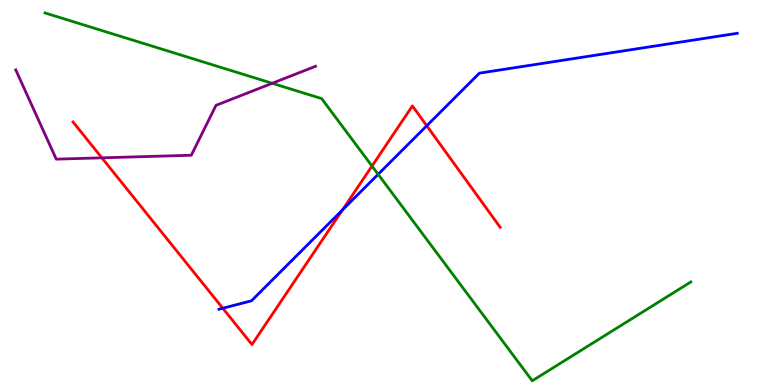[{'lines': ['blue', 'red'], 'intersections': [{'x': 2.87, 'y': 1.99}, {'x': 4.42, 'y': 4.55}, {'x': 5.51, 'y': 6.73}]}, {'lines': ['green', 'red'], 'intersections': [{'x': 4.8, 'y': 5.69}]}, {'lines': ['purple', 'red'], 'intersections': [{'x': 1.31, 'y': 5.9}]}, {'lines': ['blue', 'green'], 'intersections': [{'x': 4.88, 'y': 5.47}]}, {'lines': ['blue', 'purple'], 'intersections': []}, {'lines': ['green', 'purple'], 'intersections': [{'x': 3.51, 'y': 7.84}]}]